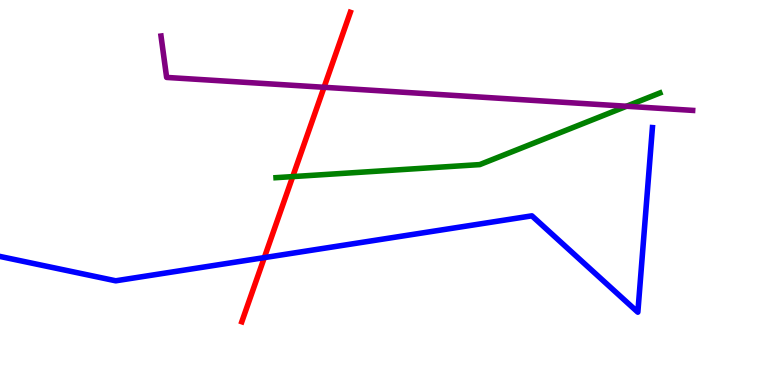[{'lines': ['blue', 'red'], 'intersections': [{'x': 3.41, 'y': 3.31}]}, {'lines': ['green', 'red'], 'intersections': [{'x': 3.78, 'y': 5.41}]}, {'lines': ['purple', 'red'], 'intersections': [{'x': 4.18, 'y': 7.73}]}, {'lines': ['blue', 'green'], 'intersections': []}, {'lines': ['blue', 'purple'], 'intersections': []}, {'lines': ['green', 'purple'], 'intersections': [{'x': 8.08, 'y': 7.24}]}]